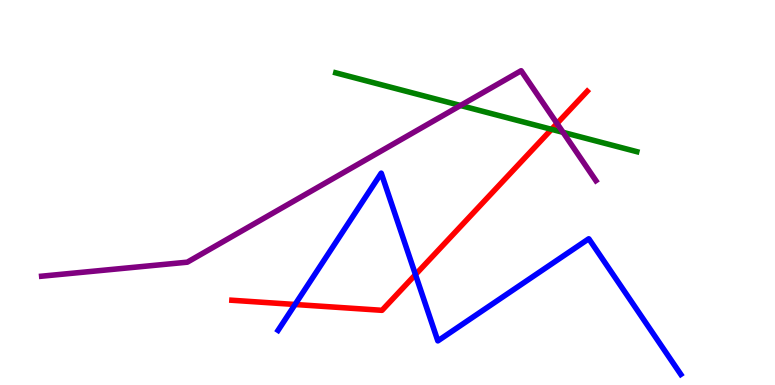[{'lines': ['blue', 'red'], 'intersections': [{'x': 3.81, 'y': 2.09}, {'x': 5.36, 'y': 2.87}]}, {'lines': ['green', 'red'], 'intersections': [{'x': 7.12, 'y': 6.64}]}, {'lines': ['purple', 'red'], 'intersections': [{'x': 7.19, 'y': 6.79}]}, {'lines': ['blue', 'green'], 'intersections': []}, {'lines': ['blue', 'purple'], 'intersections': []}, {'lines': ['green', 'purple'], 'intersections': [{'x': 5.94, 'y': 7.26}, {'x': 7.27, 'y': 6.56}]}]